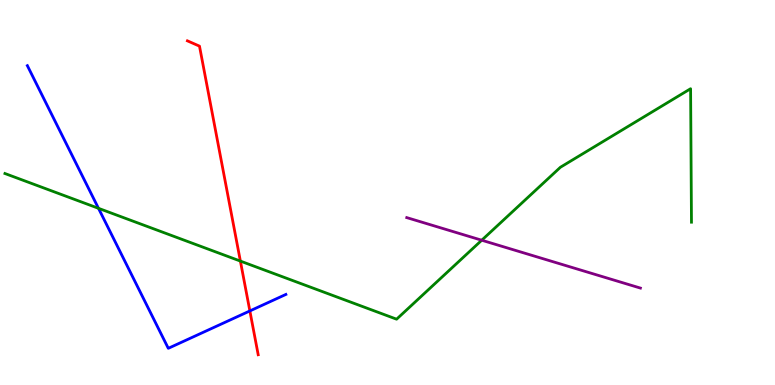[{'lines': ['blue', 'red'], 'intersections': [{'x': 3.22, 'y': 1.92}]}, {'lines': ['green', 'red'], 'intersections': [{'x': 3.1, 'y': 3.22}]}, {'lines': ['purple', 'red'], 'intersections': []}, {'lines': ['blue', 'green'], 'intersections': [{'x': 1.27, 'y': 4.59}]}, {'lines': ['blue', 'purple'], 'intersections': []}, {'lines': ['green', 'purple'], 'intersections': [{'x': 6.22, 'y': 3.76}]}]